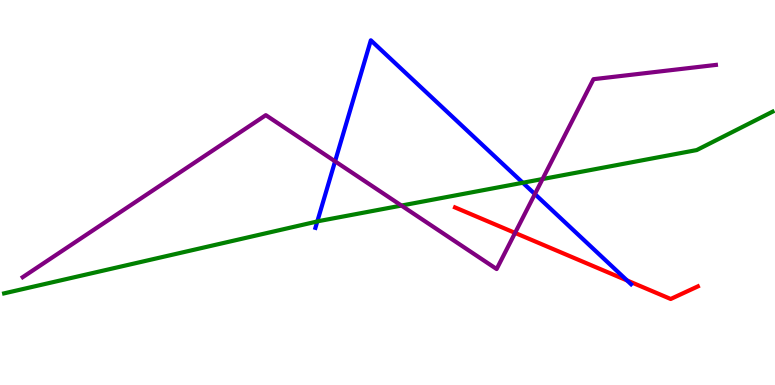[{'lines': ['blue', 'red'], 'intersections': [{'x': 8.09, 'y': 2.72}]}, {'lines': ['green', 'red'], 'intersections': []}, {'lines': ['purple', 'red'], 'intersections': [{'x': 6.65, 'y': 3.95}]}, {'lines': ['blue', 'green'], 'intersections': [{'x': 4.09, 'y': 4.25}, {'x': 6.75, 'y': 5.25}]}, {'lines': ['blue', 'purple'], 'intersections': [{'x': 4.32, 'y': 5.81}, {'x': 6.9, 'y': 4.96}]}, {'lines': ['green', 'purple'], 'intersections': [{'x': 5.18, 'y': 4.66}, {'x': 7.0, 'y': 5.35}]}]